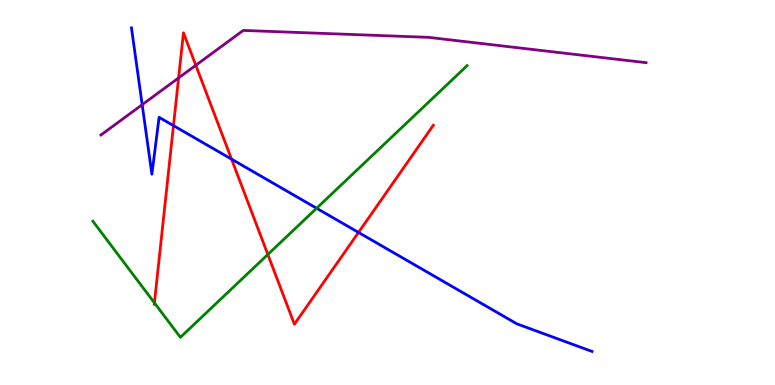[{'lines': ['blue', 'red'], 'intersections': [{'x': 2.24, 'y': 6.74}, {'x': 2.99, 'y': 5.87}, {'x': 4.63, 'y': 3.96}]}, {'lines': ['green', 'red'], 'intersections': [{'x': 1.99, 'y': 2.13}, {'x': 3.46, 'y': 3.39}]}, {'lines': ['purple', 'red'], 'intersections': [{'x': 2.3, 'y': 7.98}, {'x': 2.53, 'y': 8.3}]}, {'lines': ['blue', 'green'], 'intersections': [{'x': 4.09, 'y': 4.59}]}, {'lines': ['blue', 'purple'], 'intersections': [{'x': 1.83, 'y': 7.28}]}, {'lines': ['green', 'purple'], 'intersections': []}]